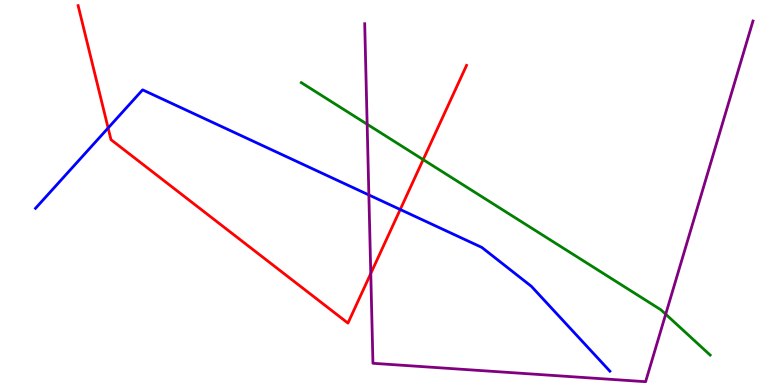[{'lines': ['blue', 'red'], 'intersections': [{'x': 1.4, 'y': 6.68}, {'x': 5.16, 'y': 4.56}]}, {'lines': ['green', 'red'], 'intersections': [{'x': 5.46, 'y': 5.85}]}, {'lines': ['purple', 'red'], 'intersections': [{'x': 4.78, 'y': 2.9}]}, {'lines': ['blue', 'green'], 'intersections': []}, {'lines': ['blue', 'purple'], 'intersections': [{'x': 4.76, 'y': 4.94}]}, {'lines': ['green', 'purple'], 'intersections': [{'x': 4.74, 'y': 6.77}, {'x': 8.59, 'y': 1.84}]}]